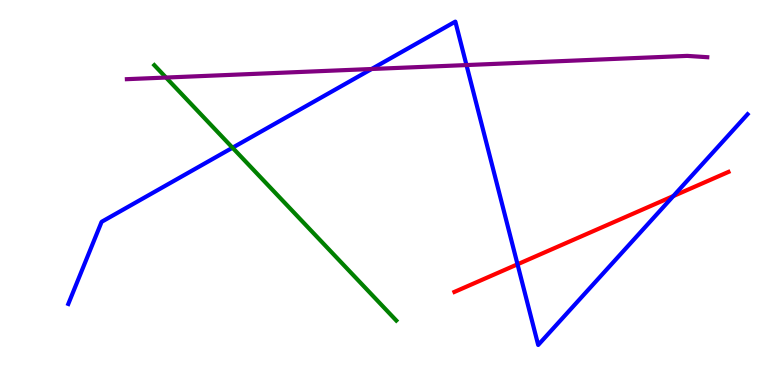[{'lines': ['blue', 'red'], 'intersections': [{'x': 6.68, 'y': 3.14}, {'x': 8.69, 'y': 4.91}]}, {'lines': ['green', 'red'], 'intersections': []}, {'lines': ['purple', 'red'], 'intersections': []}, {'lines': ['blue', 'green'], 'intersections': [{'x': 3.0, 'y': 6.16}]}, {'lines': ['blue', 'purple'], 'intersections': [{'x': 4.79, 'y': 8.21}, {'x': 6.02, 'y': 8.31}]}, {'lines': ['green', 'purple'], 'intersections': [{'x': 2.14, 'y': 7.99}]}]